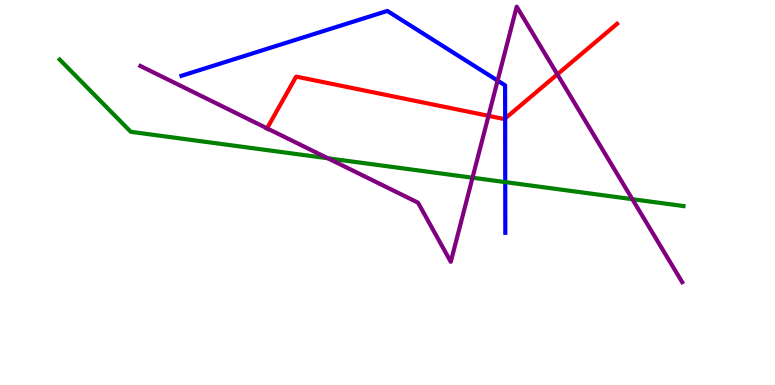[{'lines': ['blue', 'red'], 'intersections': [{'x': 6.52, 'y': 6.92}]}, {'lines': ['green', 'red'], 'intersections': []}, {'lines': ['purple', 'red'], 'intersections': [{'x': 3.45, 'y': 6.67}, {'x': 6.3, 'y': 6.99}, {'x': 7.19, 'y': 8.07}]}, {'lines': ['blue', 'green'], 'intersections': [{'x': 6.52, 'y': 5.27}]}, {'lines': ['blue', 'purple'], 'intersections': [{'x': 6.42, 'y': 7.91}]}, {'lines': ['green', 'purple'], 'intersections': [{'x': 4.23, 'y': 5.89}, {'x': 6.1, 'y': 5.38}, {'x': 8.16, 'y': 4.83}]}]